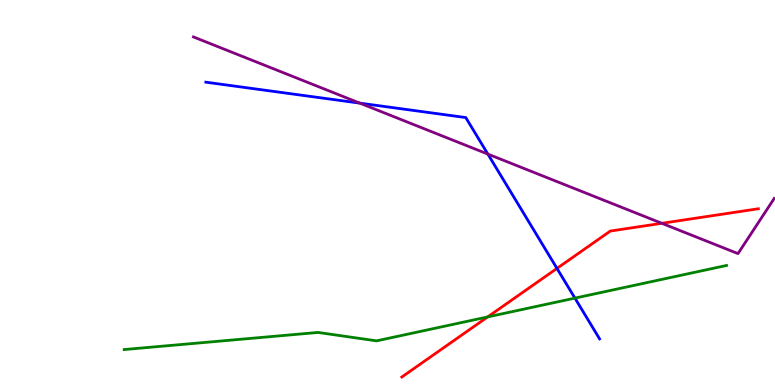[{'lines': ['blue', 'red'], 'intersections': [{'x': 7.19, 'y': 3.03}]}, {'lines': ['green', 'red'], 'intersections': [{'x': 6.29, 'y': 1.77}]}, {'lines': ['purple', 'red'], 'intersections': [{'x': 8.54, 'y': 4.2}]}, {'lines': ['blue', 'green'], 'intersections': [{'x': 7.42, 'y': 2.26}]}, {'lines': ['blue', 'purple'], 'intersections': [{'x': 4.64, 'y': 7.32}, {'x': 6.29, 'y': 6.0}]}, {'lines': ['green', 'purple'], 'intersections': []}]